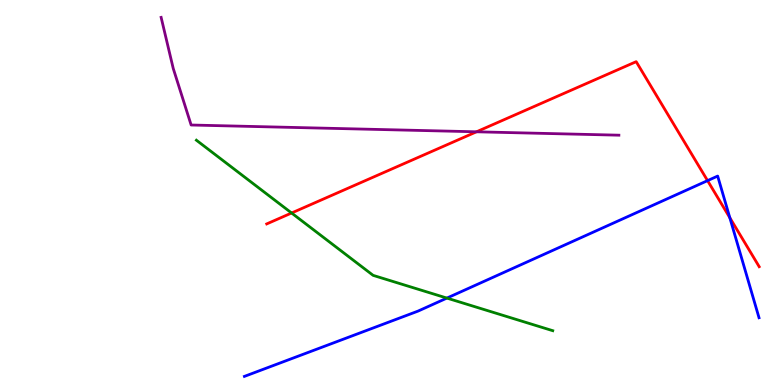[{'lines': ['blue', 'red'], 'intersections': [{'x': 9.13, 'y': 5.31}, {'x': 9.42, 'y': 4.34}]}, {'lines': ['green', 'red'], 'intersections': [{'x': 3.76, 'y': 4.47}]}, {'lines': ['purple', 'red'], 'intersections': [{'x': 6.15, 'y': 6.58}]}, {'lines': ['blue', 'green'], 'intersections': [{'x': 5.77, 'y': 2.26}]}, {'lines': ['blue', 'purple'], 'intersections': []}, {'lines': ['green', 'purple'], 'intersections': []}]